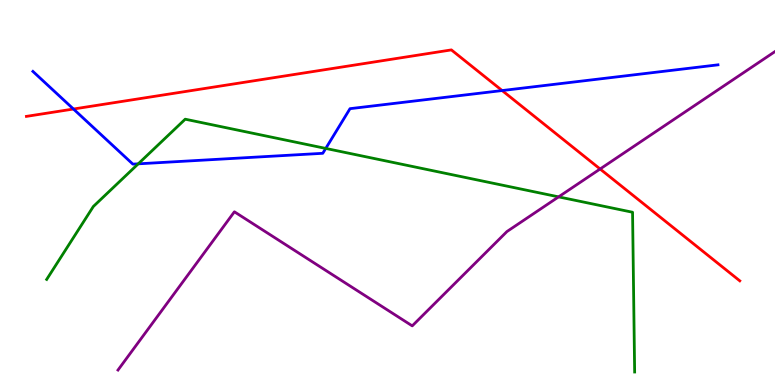[{'lines': ['blue', 'red'], 'intersections': [{'x': 0.948, 'y': 7.17}, {'x': 6.48, 'y': 7.65}]}, {'lines': ['green', 'red'], 'intersections': []}, {'lines': ['purple', 'red'], 'intersections': [{'x': 7.74, 'y': 5.61}]}, {'lines': ['blue', 'green'], 'intersections': [{'x': 1.78, 'y': 5.74}, {'x': 4.2, 'y': 6.14}]}, {'lines': ['blue', 'purple'], 'intersections': []}, {'lines': ['green', 'purple'], 'intersections': [{'x': 7.21, 'y': 4.89}]}]